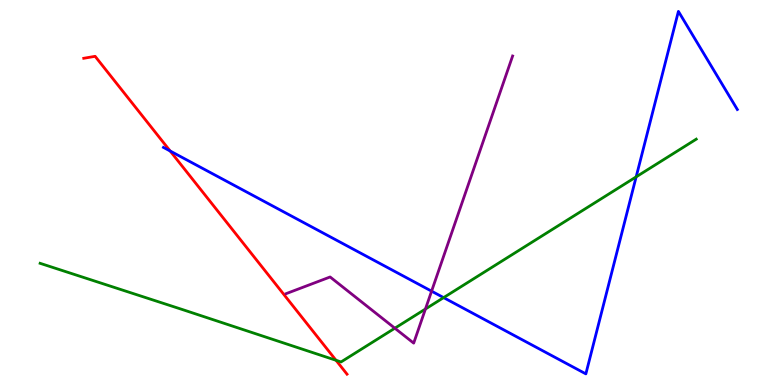[{'lines': ['blue', 'red'], 'intersections': [{'x': 2.2, 'y': 6.08}]}, {'lines': ['green', 'red'], 'intersections': [{'x': 4.34, 'y': 0.642}]}, {'lines': ['purple', 'red'], 'intersections': []}, {'lines': ['blue', 'green'], 'intersections': [{'x': 5.72, 'y': 2.27}, {'x': 8.21, 'y': 5.41}]}, {'lines': ['blue', 'purple'], 'intersections': [{'x': 5.57, 'y': 2.44}]}, {'lines': ['green', 'purple'], 'intersections': [{'x': 5.09, 'y': 1.48}, {'x': 5.49, 'y': 1.97}]}]